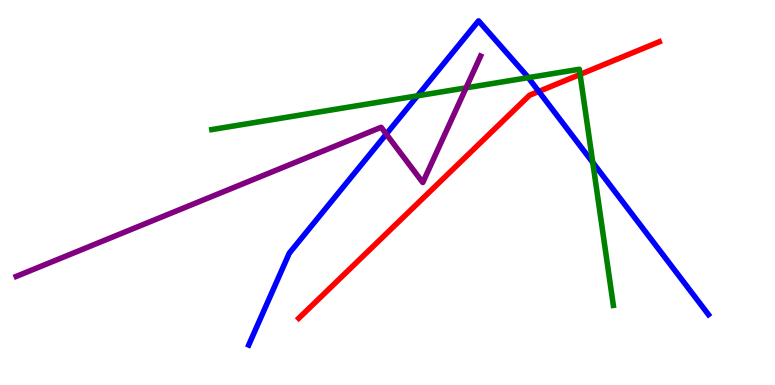[{'lines': ['blue', 'red'], 'intersections': [{'x': 6.95, 'y': 7.62}]}, {'lines': ['green', 'red'], 'intersections': [{'x': 7.48, 'y': 8.07}]}, {'lines': ['purple', 'red'], 'intersections': []}, {'lines': ['blue', 'green'], 'intersections': [{'x': 5.39, 'y': 7.51}, {'x': 6.82, 'y': 7.98}, {'x': 7.65, 'y': 5.78}]}, {'lines': ['blue', 'purple'], 'intersections': [{'x': 4.98, 'y': 6.52}]}, {'lines': ['green', 'purple'], 'intersections': [{'x': 6.01, 'y': 7.72}]}]